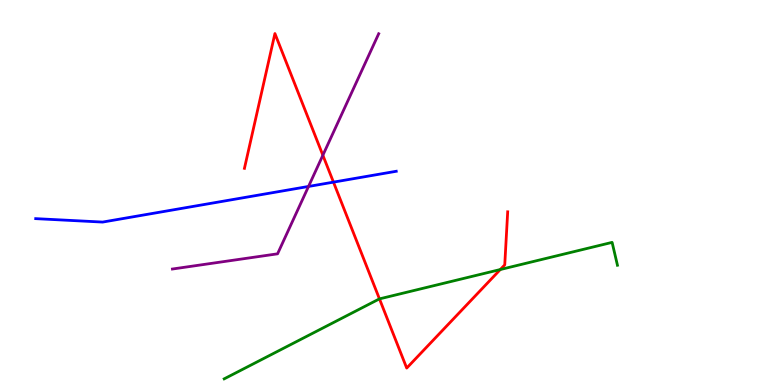[{'lines': ['blue', 'red'], 'intersections': [{'x': 4.3, 'y': 5.27}]}, {'lines': ['green', 'red'], 'intersections': [{'x': 4.9, 'y': 2.24}, {'x': 6.46, 'y': 3.0}]}, {'lines': ['purple', 'red'], 'intersections': [{'x': 4.17, 'y': 5.97}]}, {'lines': ['blue', 'green'], 'intersections': []}, {'lines': ['blue', 'purple'], 'intersections': [{'x': 3.98, 'y': 5.16}]}, {'lines': ['green', 'purple'], 'intersections': []}]